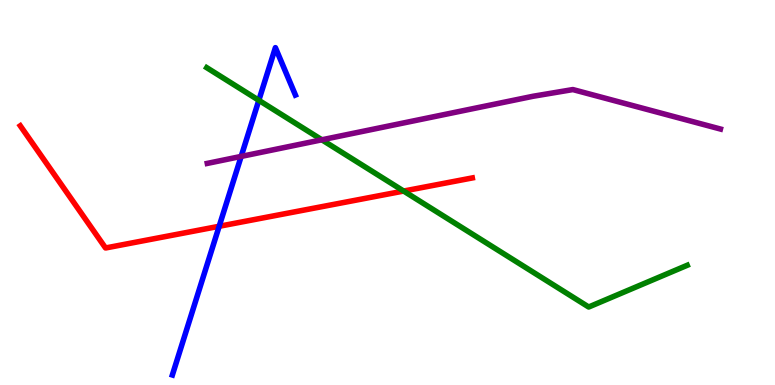[{'lines': ['blue', 'red'], 'intersections': [{'x': 2.83, 'y': 4.12}]}, {'lines': ['green', 'red'], 'intersections': [{'x': 5.21, 'y': 5.04}]}, {'lines': ['purple', 'red'], 'intersections': []}, {'lines': ['blue', 'green'], 'intersections': [{'x': 3.34, 'y': 7.39}]}, {'lines': ['blue', 'purple'], 'intersections': [{'x': 3.11, 'y': 5.94}]}, {'lines': ['green', 'purple'], 'intersections': [{'x': 4.15, 'y': 6.37}]}]